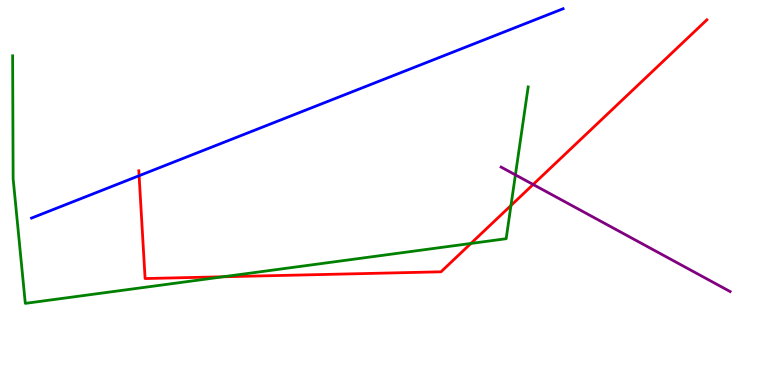[{'lines': ['blue', 'red'], 'intersections': [{'x': 1.79, 'y': 5.44}]}, {'lines': ['green', 'red'], 'intersections': [{'x': 2.88, 'y': 2.81}, {'x': 6.08, 'y': 3.68}, {'x': 6.59, 'y': 4.66}]}, {'lines': ['purple', 'red'], 'intersections': [{'x': 6.88, 'y': 5.21}]}, {'lines': ['blue', 'green'], 'intersections': []}, {'lines': ['blue', 'purple'], 'intersections': []}, {'lines': ['green', 'purple'], 'intersections': [{'x': 6.65, 'y': 5.46}]}]